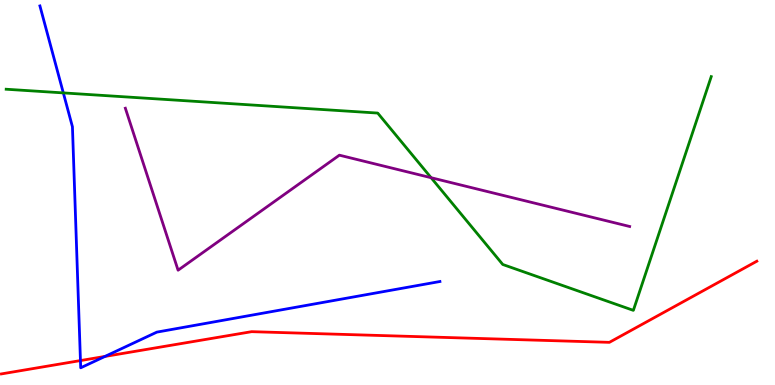[{'lines': ['blue', 'red'], 'intersections': [{'x': 1.04, 'y': 0.635}, {'x': 1.35, 'y': 0.742}]}, {'lines': ['green', 'red'], 'intersections': []}, {'lines': ['purple', 'red'], 'intersections': []}, {'lines': ['blue', 'green'], 'intersections': [{'x': 0.817, 'y': 7.59}]}, {'lines': ['blue', 'purple'], 'intersections': []}, {'lines': ['green', 'purple'], 'intersections': [{'x': 5.56, 'y': 5.38}]}]